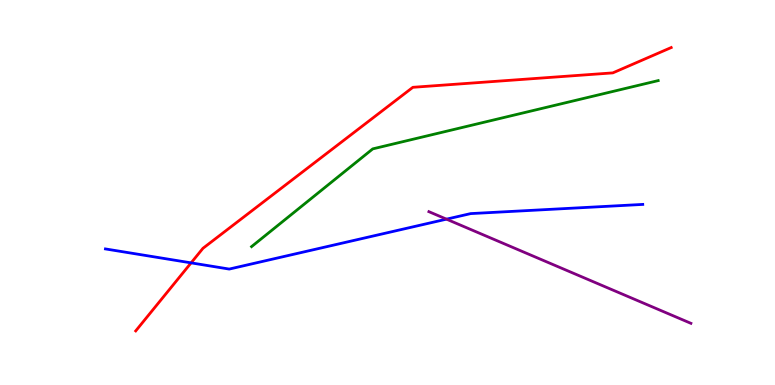[{'lines': ['blue', 'red'], 'intersections': [{'x': 2.47, 'y': 3.17}]}, {'lines': ['green', 'red'], 'intersections': []}, {'lines': ['purple', 'red'], 'intersections': []}, {'lines': ['blue', 'green'], 'intersections': []}, {'lines': ['blue', 'purple'], 'intersections': [{'x': 5.76, 'y': 4.31}]}, {'lines': ['green', 'purple'], 'intersections': []}]